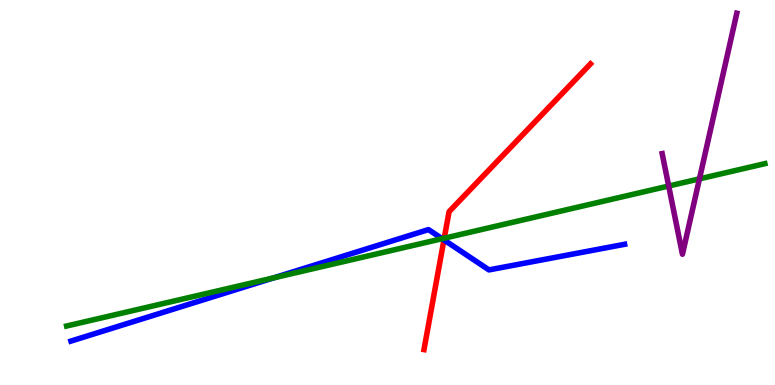[{'lines': ['blue', 'red'], 'intersections': [{'x': 5.73, 'y': 3.77}]}, {'lines': ['green', 'red'], 'intersections': [{'x': 5.73, 'y': 3.81}]}, {'lines': ['purple', 'red'], 'intersections': []}, {'lines': ['blue', 'green'], 'intersections': [{'x': 3.53, 'y': 2.78}, {'x': 5.7, 'y': 3.8}]}, {'lines': ['blue', 'purple'], 'intersections': []}, {'lines': ['green', 'purple'], 'intersections': [{'x': 8.63, 'y': 5.17}, {'x': 9.03, 'y': 5.35}]}]